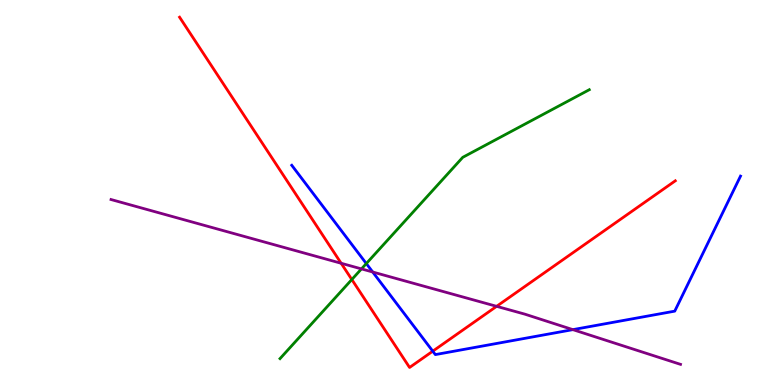[{'lines': ['blue', 'red'], 'intersections': [{'x': 5.58, 'y': 0.878}]}, {'lines': ['green', 'red'], 'intersections': [{'x': 4.54, 'y': 2.74}]}, {'lines': ['purple', 'red'], 'intersections': [{'x': 4.4, 'y': 3.16}, {'x': 6.41, 'y': 2.04}]}, {'lines': ['blue', 'green'], 'intersections': [{'x': 4.73, 'y': 3.15}]}, {'lines': ['blue', 'purple'], 'intersections': [{'x': 4.81, 'y': 2.93}, {'x': 7.39, 'y': 1.44}]}, {'lines': ['green', 'purple'], 'intersections': [{'x': 4.66, 'y': 3.02}]}]